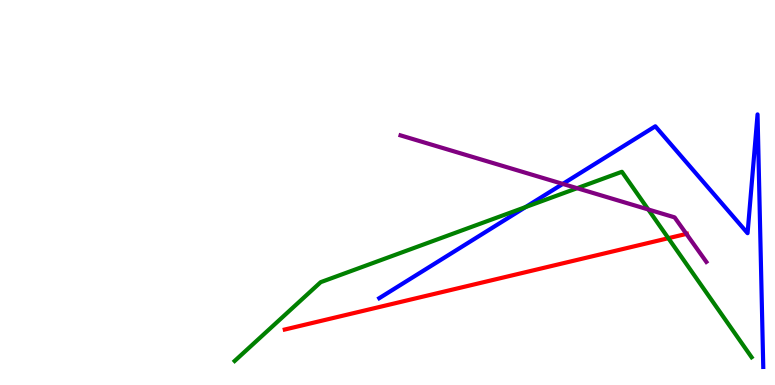[{'lines': ['blue', 'red'], 'intersections': []}, {'lines': ['green', 'red'], 'intersections': [{'x': 8.62, 'y': 3.81}]}, {'lines': ['purple', 'red'], 'intersections': [{'x': 8.86, 'y': 3.92}]}, {'lines': ['blue', 'green'], 'intersections': [{'x': 6.78, 'y': 4.62}]}, {'lines': ['blue', 'purple'], 'intersections': [{'x': 7.26, 'y': 5.22}]}, {'lines': ['green', 'purple'], 'intersections': [{'x': 7.45, 'y': 5.11}, {'x': 8.36, 'y': 4.56}]}]